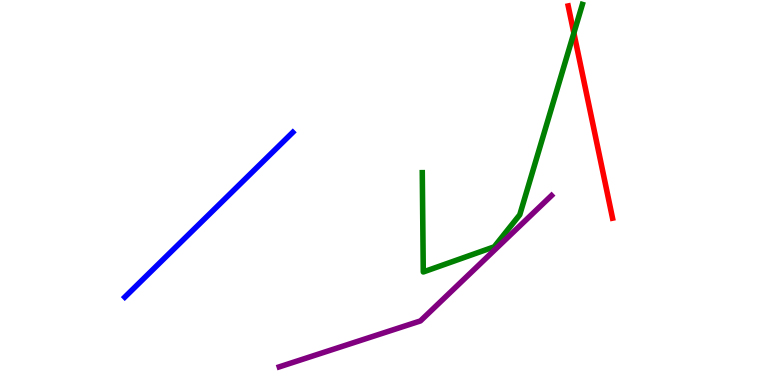[{'lines': ['blue', 'red'], 'intersections': []}, {'lines': ['green', 'red'], 'intersections': [{'x': 7.4, 'y': 9.14}]}, {'lines': ['purple', 'red'], 'intersections': []}, {'lines': ['blue', 'green'], 'intersections': []}, {'lines': ['blue', 'purple'], 'intersections': []}, {'lines': ['green', 'purple'], 'intersections': []}]